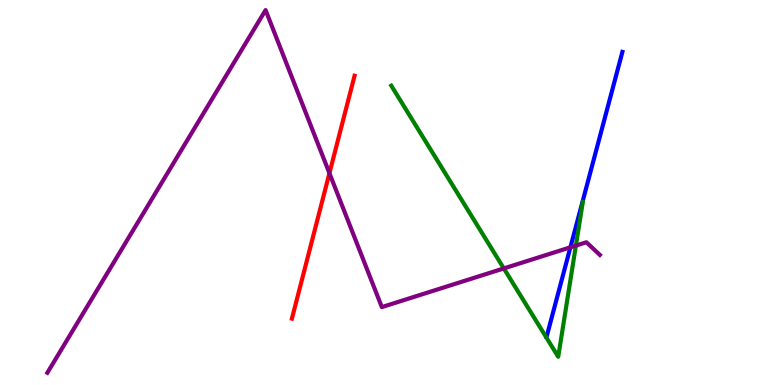[{'lines': ['blue', 'red'], 'intersections': []}, {'lines': ['green', 'red'], 'intersections': []}, {'lines': ['purple', 'red'], 'intersections': [{'x': 4.25, 'y': 5.5}]}, {'lines': ['blue', 'green'], 'intersections': []}, {'lines': ['blue', 'purple'], 'intersections': [{'x': 7.36, 'y': 3.58}]}, {'lines': ['green', 'purple'], 'intersections': [{'x': 6.5, 'y': 3.03}, {'x': 7.43, 'y': 3.62}]}]